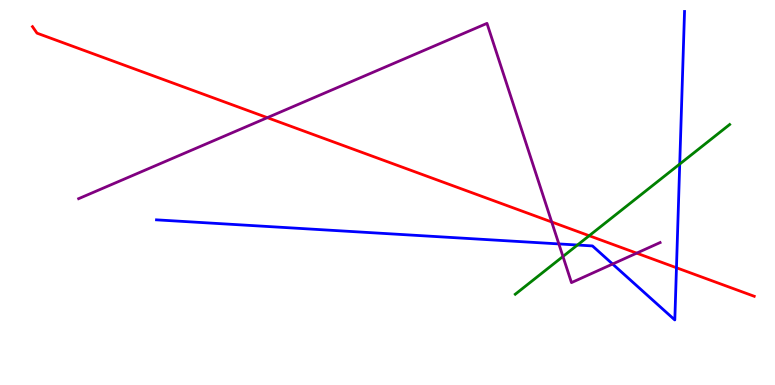[{'lines': ['blue', 'red'], 'intersections': [{'x': 8.73, 'y': 3.05}]}, {'lines': ['green', 'red'], 'intersections': [{'x': 7.6, 'y': 3.88}]}, {'lines': ['purple', 'red'], 'intersections': [{'x': 3.45, 'y': 6.94}, {'x': 7.12, 'y': 4.23}, {'x': 8.22, 'y': 3.42}]}, {'lines': ['blue', 'green'], 'intersections': [{'x': 7.45, 'y': 3.64}, {'x': 8.77, 'y': 5.74}]}, {'lines': ['blue', 'purple'], 'intersections': [{'x': 7.21, 'y': 3.66}, {'x': 7.9, 'y': 3.14}]}, {'lines': ['green', 'purple'], 'intersections': [{'x': 7.26, 'y': 3.34}]}]